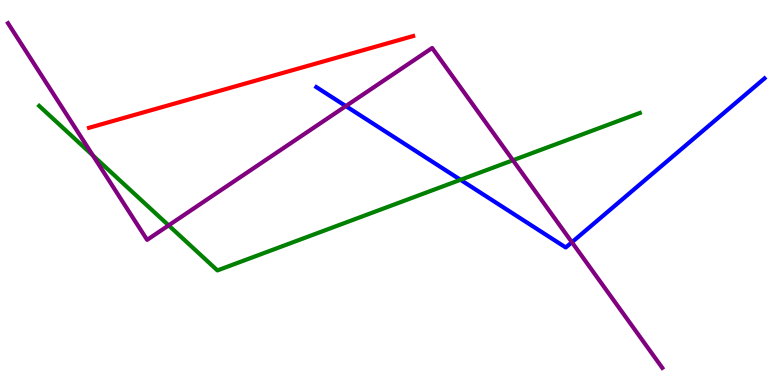[{'lines': ['blue', 'red'], 'intersections': []}, {'lines': ['green', 'red'], 'intersections': []}, {'lines': ['purple', 'red'], 'intersections': []}, {'lines': ['blue', 'green'], 'intersections': [{'x': 5.94, 'y': 5.33}]}, {'lines': ['blue', 'purple'], 'intersections': [{'x': 4.46, 'y': 7.24}, {'x': 7.38, 'y': 3.71}]}, {'lines': ['green', 'purple'], 'intersections': [{'x': 1.2, 'y': 5.96}, {'x': 2.18, 'y': 4.15}, {'x': 6.62, 'y': 5.84}]}]